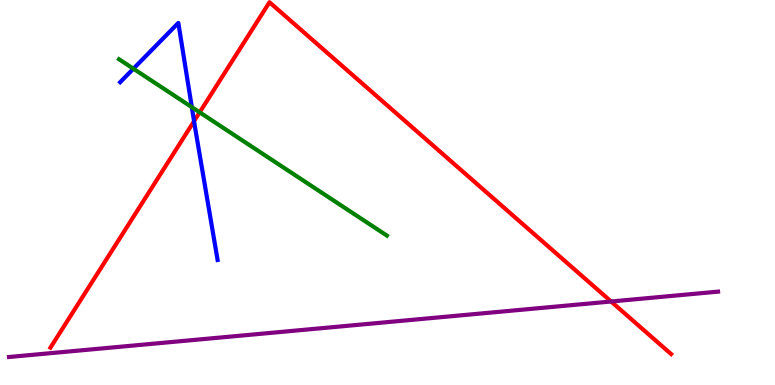[{'lines': ['blue', 'red'], 'intersections': [{'x': 2.5, 'y': 6.85}]}, {'lines': ['green', 'red'], 'intersections': [{'x': 2.58, 'y': 7.08}]}, {'lines': ['purple', 'red'], 'intersections': [{'x': 7.89, 'y': 2.17}]}, {'lines': ['blue', 'green'], 'intersections': [{'x': 1.72, 'y': 8.22}, {'x': 2.48, 'y': 7.22}]}, {'lines': ['blue', 'purple'], 'intersections': []}, {'lines': ['green', 'purple'], 'intersections': []}]